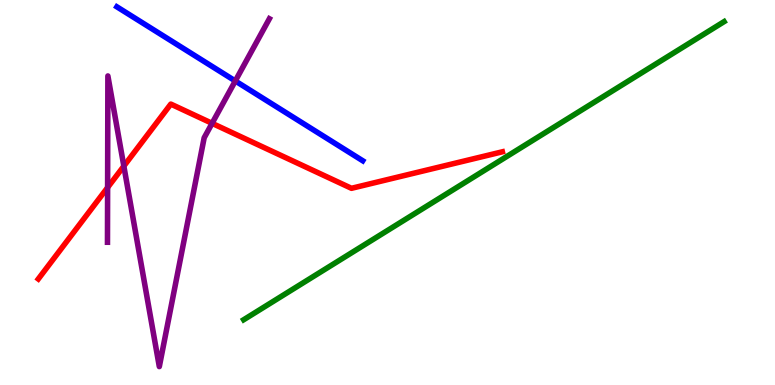[{'lines': ['blue', 'red'], 'intersections': []}, {'lines': ['green', 'red'], 'intersections': []}, {'lines': ['purple', 'red'], 'intersections': [{'x': 1.39, 'y': 5.13}, {'x': 1.6, 'y': 5.69}, {'x': 2.74, 'y': 6.8}]}, {'lines': ['blue', 'green'], 'intersections': []}, {'lines': ['blue', 'purple'], 'intersections': [{'x': 3.04, 'y': 7.9}]}, {'lines': ['green', 'purple'], 'intersections': []}]